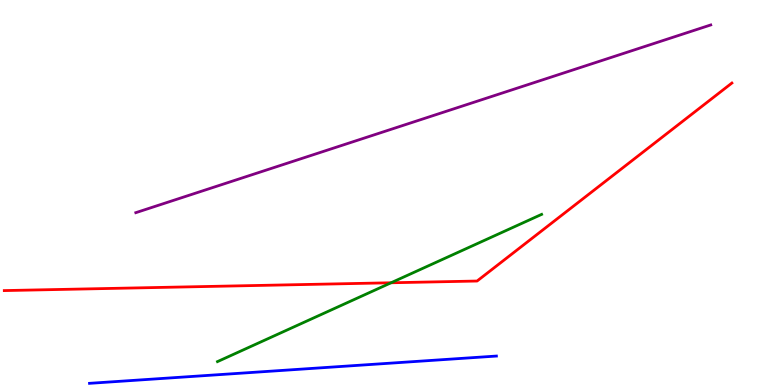[{'lines': ['blue', 'red'], 'intersections': []}, {'lines': ['green', 'red'], 'intersections': [{'x': 5.05, 'y': 2.66}]}, {'lines': ['purple', 'red'], 'intersections': []}, {'lines': ['blue', 'green'], 'intersections': []}, {'lines': ['blue', 'purple'], 'intersections': []}, {'lines': ['green', 'purple'], 'intersections': []}]